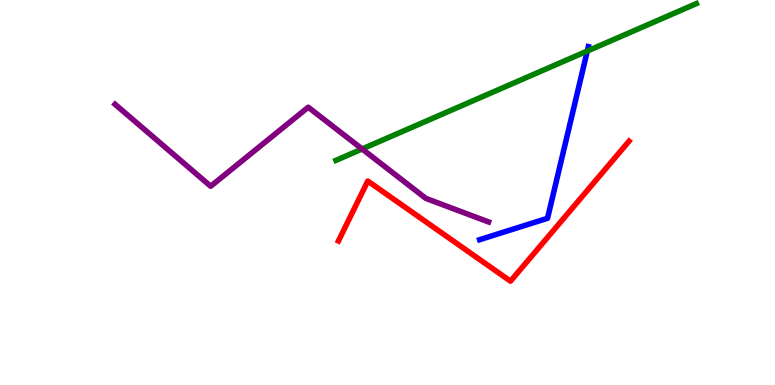[{'lines': ['blue', 'red'], 'intersections': []}, {'lines': ['green', 'red'], 'intersections': []}, {'lines': ['purple', 'red'], 'intersections': []}, {'lines': ['blue', 'green'], 'intersections': [{'x': 7.58, 'y': 8.67}]}, {'lines': ['blue', 'purple'], 'intersections': []}, {'lines': ['green', 'purple'], 'intersections': [{'x': 4.67, 'y': 6.13}]}]